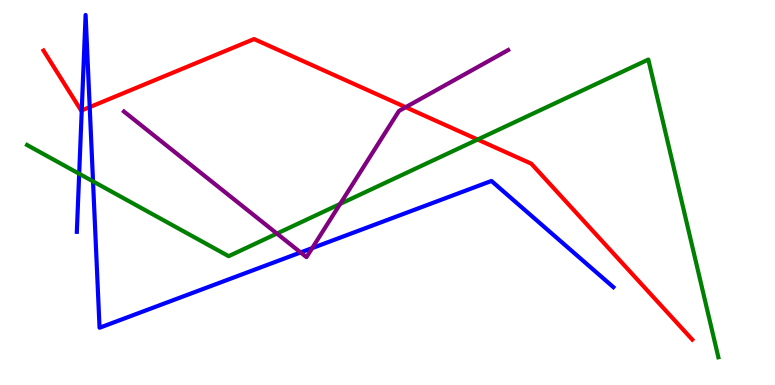[{'lines': ['blue', 'red'], 'intersections': [{'x': 1.05, 'y': 7.13}, {'x': 1.16, 'y': 7.22}]}, {'lines': ['green', 'red'], 'intersections': [{'x': 6.16, 'y': 6.38}]}, {'lines': ['purple', 'red'], 'intersections': [{'x': 5.23, 'y': 7.22}]}, {'lines': ['blue', 'green'], 'intersections': [{'x': 1.02, 'y': 5.49}, {'x': 1.2, 'y': 5.29}]}, {'lines': ['blue', 'purple'], 'intersections': [{'x': 3.88, 'y': 3.44}, {'x': 4.03, 'y': 3.56}]}, {'lines': ['green', 'purple'], 'intersections': [{'x': 3.57, 'y': 3.93}, {'x': 4.39, 'y': 4.7}]}]